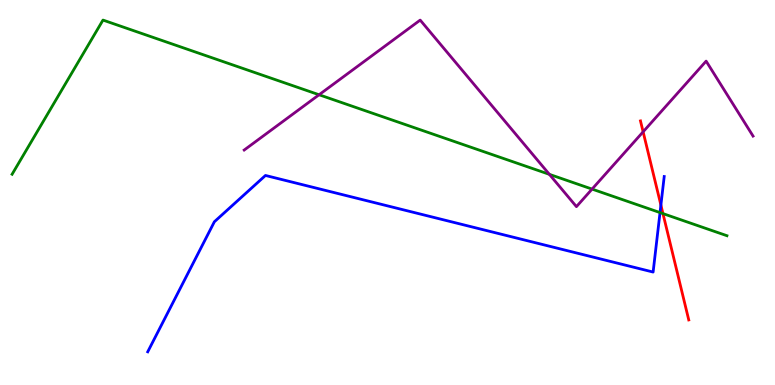[{'lines': ['blue', 'red'], 'intersections': [{'x': 8.53, 'y': 4.67}]}, {'lines': ['green', 'red'], 'intersections': [{'x': 8.55, 'y': 4.45}]}, {'lines': ['purple', 'red'], 'intersections': [{'x': 8.3, 'y': 6.58}]}, {'lines': ['blue', 'green'], 'intersections': [{'x': 8.52, 'y': 4.48}]}, {'lines': ['blue', 'purple'], 'intersections': []}, {'lines': ['green', 'purple'], 'intersections': [{'x': 4.12, 'y': 7.54}, {'x': 7.09, 'y': 5.47}, {'x': 7.64, 'y': 5.09}]}]